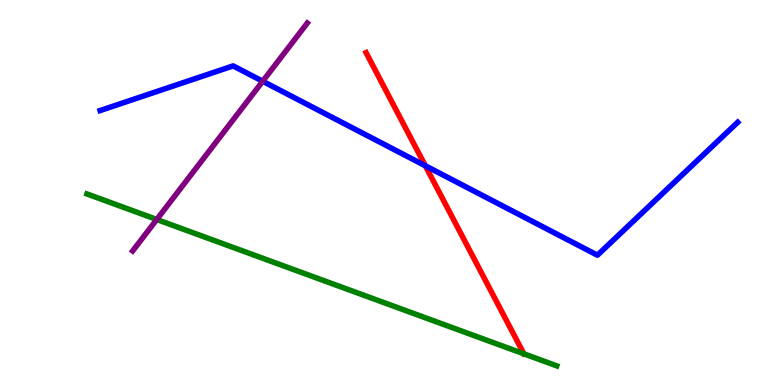[{'lines': ['blue', 'red'], 'intersections': [{'x': 5.49, 'y': 5.69}]}, {'lines': ['green', 'red'], 'intersections': []}, {'lines': ['purple', 'red'], 'intersections': []}, {'lines': ['blue', 'green'], 'intersections': []}, {'lines': ['blue', 'purple'], 'intersections': [{'x': 3.39, 'y': 7.89}]}, {'lines': ['green', 'purple'], 'intersections': [{'x': 2.02, 'y': 4.3}]}]